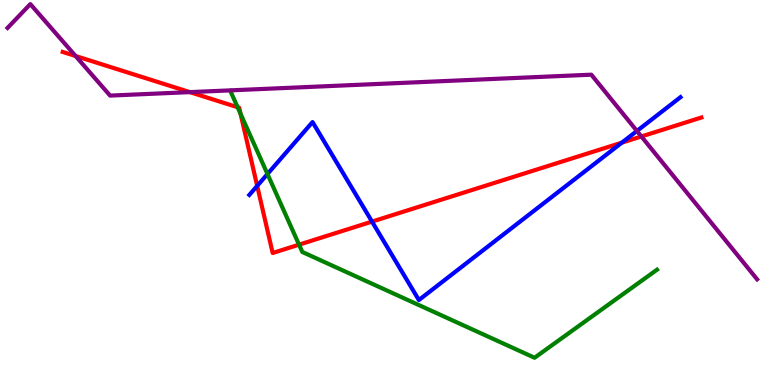[{'lines': ['blue', 'red'], 'intersections': [{'x': 3.32, 'y': 5.17}, {'x': 4.8, 'y': 4.24}, {'x': 8.02, 'y': 6.29}]}, {'lines': ['green', 'red'], 'intersections': [{'x': 3.07, 'y': 7.21}, {'x': 3.1, 'y': 7.04}, {'x': 3.86, 'y': 3.65}]}, {'lines': ['purple', 'red'], 'intersections': [{'x': 0.975, 'y': 8.55}, {'x': 2.45, 'y': 7.61}, {'x': 8.28, 'y': 6.46}]}, {'lines': ['blue', 'green'], 'intersections': [{'x': 3.45, 'y': 5.48}]}, {'lines': ['blue', 'purple'], 'intersections': [{'x': 8.22, 'y': 6.6}]}, {'lines': ['green', 'purple'], 'intersections': []}]